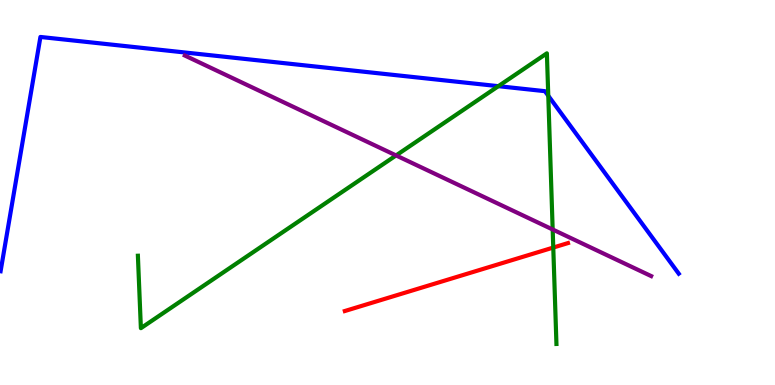[{'lines': ['blue', 'red'], 'intersections': []}, {'lines': ['green', 'red'], 'intersections': [{'x': 7.14, 'y': 3.57}]}, {'lines': ['purple', 'red'], 'intersections': []}, {'lines': ['blue', 'green'], 'intersections': [{'x': 6.43, 'y': 7.76}, {'x': 7.07, 'y': 7.51}]}, {'lines': ['blue', 'purple'], 'intersections': []}, {'lines': ['green', 'purple'], 'intersections': [{'x': 5.11, 'y': 5.96}, {'x': 7.13, 'y': 4.04}]}]